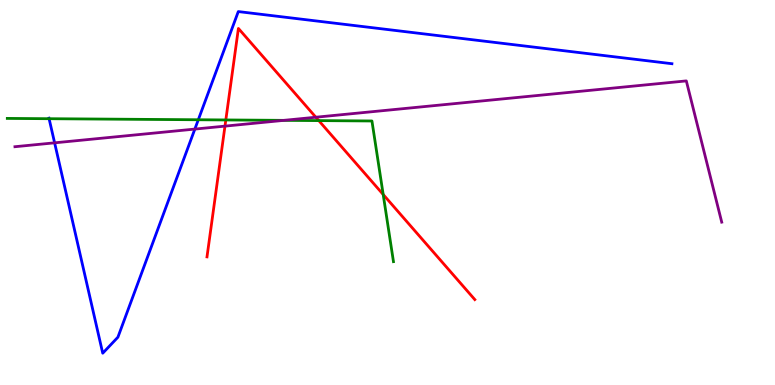[{'lines': ['blue', 'red'], 'intersections': []}, {'lines': ['green', 'red'], 'intersections': [{'x': 2.91, 'y': 6.88}, {'x': 4.11, 'y': 6.87}, {'x': 4.94, 'y': 4.95}]}, {'lines': ['purple', 'red'], 'intersections': [{'x': 2.9, 'y': 6.72}, {'x': 4.08, 'y': 6.96}]}, {'lines': ['blue', 'green'], 'intersections': [{'x': 0.634, 'y': 6.92}, {'x': 2.56, 'y': 6.89}]}, {'lines': ['blue', 'purple'], 'intersections': [{'x': 0.705, 'y': 6.29}, {'x': 2.51, 'y': 6.65}]}, {'lines': ['green', 'purple'], 'intersections': [{'x': 3.66, 'y': 6.87}]}]